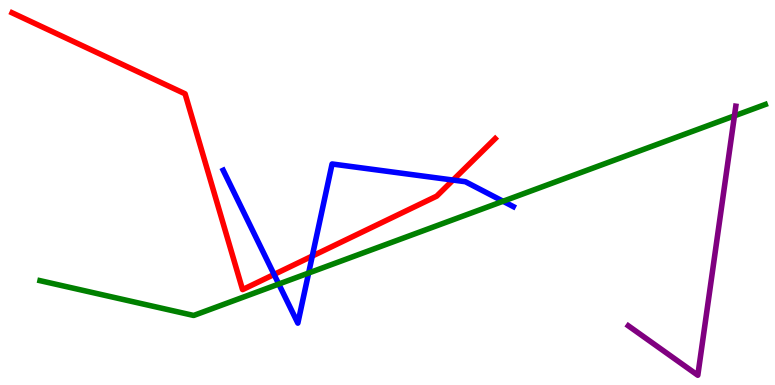[{'lines': ['blue', 'red'], 'intersections': [{'x': 3.54, 'y': 2.87}, {'x': 4.03, 'y': 3.35}, {'x': 5.85, 'y': 5.32}]}, {'lines': ['green', 'red'], 'intersections': []}, {'lines': ['purple', 'red'], 'intersections': []}, {'lines': ['blue', 'green'], 'intersections': [{'x': 3.6, 'y': 2.62}, {'x': 3.98, 'y': 2.91}, {'x': 6.49, 'y': 4.77}]}, {'lines': ['blue', 'purple'], 'intersections': []}, {'lines': ['green', 'purple'], 'intersections': [{'x': 9.48, 'y': 6.99}]}]